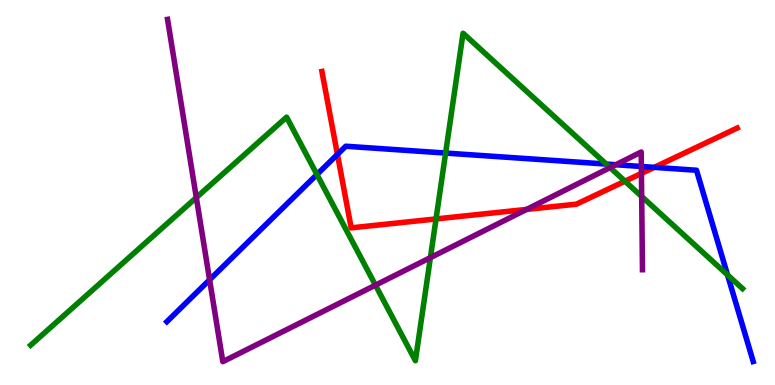[{'lines': ['blue', 'red'], 'intersections': [{'x': 4.35, 'y': 5.99}, {'x': 8.44, 'y': 5.65}]}, {'lines': ['green', 'red'], 'intersections': [{'x': 5.63, 'y': 4.31}, {'x': 8.06, 'y': 5.29}]}, {'lines': ['purple', 'red'], 'intersections': [{'x': 6.8, 'y': 4.56}, {'x': 8.28, 'y': 5.5}]}, {'lines': ['blue', 'green'], 'intersections': [{'x': 4.09, 'y': 5.47}, {'x': 5.75, 'y': 6.02}, {'x': 7.82, 'y': 5.74}, {'x': 9.39, 'y': 2.86}]}, {'lines': ['blue', 'purple'], 'intersections': [{'x': 2.7, 'y': 2.73}, {'x': 7.95, 'y': 5.72}, {'x': 8.28, 'y': 5.68}]}, {'lines': ['green', 'purple'], 'intersections': [{'x': 2.53, 'y': 4.87}, {'x': 4.84, 'y': 2.59}, {'x': 5.55, 'y': 3.31}, {'x': 7.87, 'y': 5.65}, {'x': 8.28, 'y': 4.9}]}]